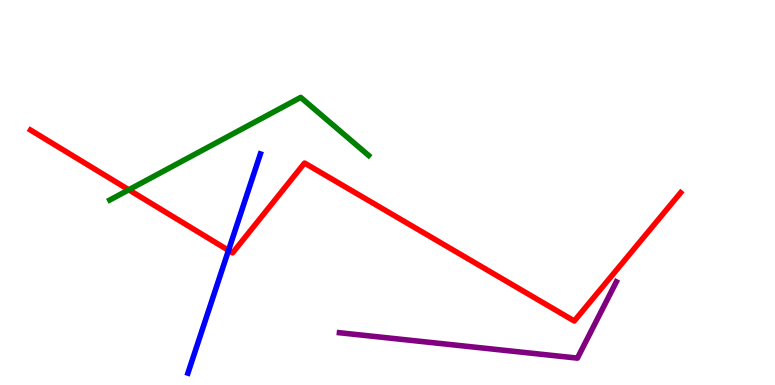[{'lines': ['blue', 'red'], 'intersections': [{'x': 2.95, 'y': 3.5}]}, {'lines': ['green', 'red'], 'intersections': [{'x': 1.66, 'y': 5.07}]}, {'lines': ['purple', 'red'], 'intersections': []}, {'lines': ['blue', 'green'], 'intersections': []}, {'lines': ['blue', 'purple'], 'intersections': []}, {'lines': ['green', 'purple'], 'intersections': []}]